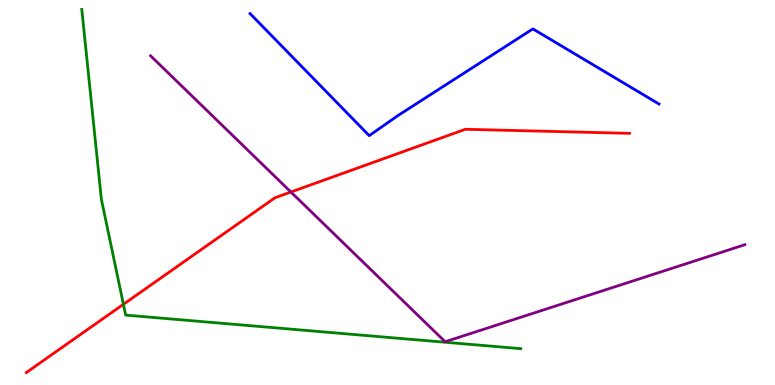[{'lines': ['blue', 'red'], 'intersections': []}, {'lines': ['green', 'red'], 'intersections': [{'x': 1.59, 'y': 2.1}]}, {'lines': ['purple', 'red'], 'intersections': [{'x': 3.75, 'y': 5.01}]}, {'lines': ['blue', 'green'], 'intersections': []}, {'lines': ['blue', 'purple'], 'intersections': []}, {'lines': ['green', 'purple'], 'intersections': []}]